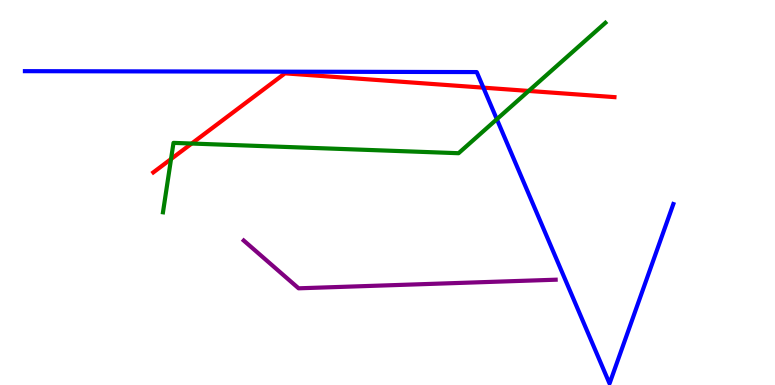[{'lines': ['blue', 'red'], 'intersections': [{'x': 6.24, 'y': 7.72}]}, {'lines': ['green', 'red'], 'intersections': [{'x': 2.21, 'y': 5.87}, {'x': 2.47, 'y': 6.27}, {'x': 6.82, 'y': 7.64}]}, {'lines': ['purple', 'red'], 'intersections': []}, {'lines': ['blue', 'green'], 'intersections': [{'x': 6.41, 'y': 6.9}]}, {'lines': ['blue', 'purple'], 'intersections': []}, {'lines': ['green', 'purple'], 'intersections': []}]